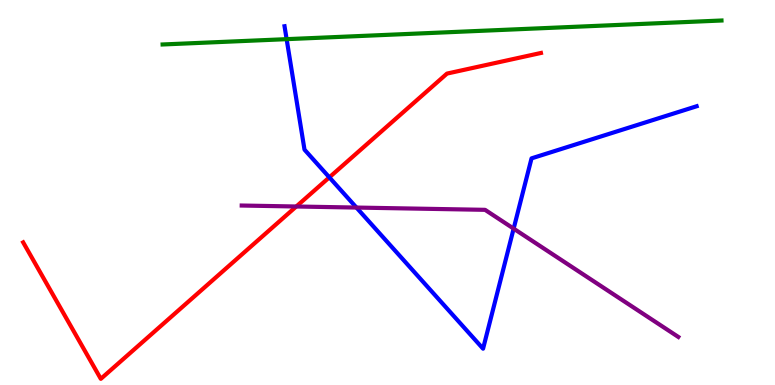[{'lines': ['blue', 'red'], 'intersections': [{'x': 4.25, 'y': 5.39}]}, {'lines': ['green', 'red'], 'intersections': []}, {'lines': ['purple', 'red'], 'intersections': [{'x': 3.82, 'y': 4.64}]}, {'lines': ['blue', 'green'], 'intersections': [{'x': 3.7, 'y': 8.98}]}, {'lines': ['blue', 'purple'], 'intersections': [{'x': 4.6, 'y': 4.61}, {'x': 6.63, 'y': 4.06}]}, {'lines': ['green', 'purple'], 'intersections': []}]